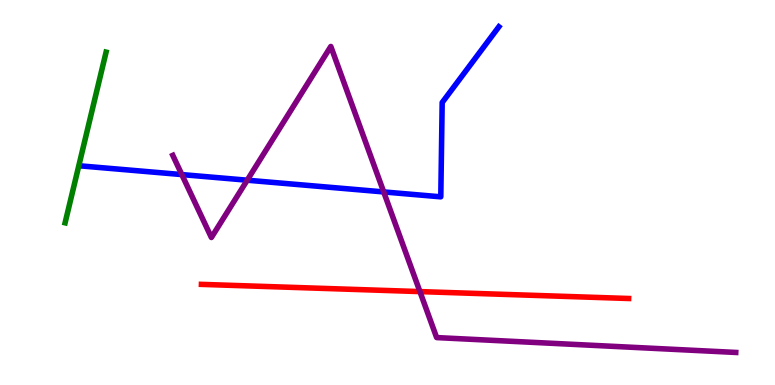[{'lines': ['blue', 'red'], 'intersections': []}, {'lines': ['green', 'red'], 'intersections': []}, {'lines': ['purple', 'red'], 'intersections': [{'x': 5.42, 'y': 2.43}]}, {'lines': ['blue', 'green'], 'intersections': []}, {'lines': ['blue', 'purple'], 'intersections': [{'x': 2.35, 'y': 5.47}, {'x': 3.19, 'y': 5.32}, {'x': 4.95, 'y': 5.01}]}, {'lines': ['green', 'purple'], 'intersections': []}]